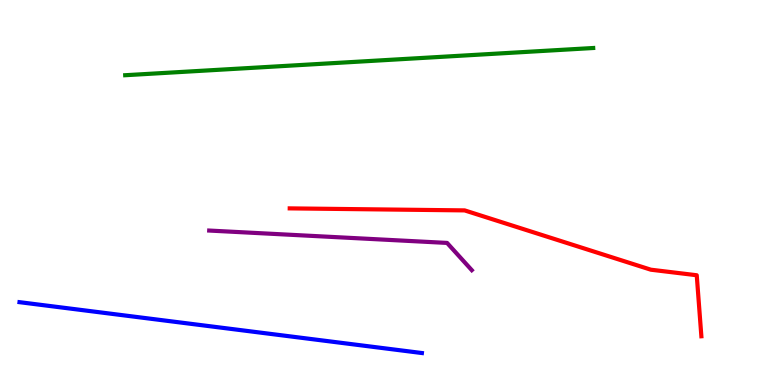[{'lines': ['blue', 'red'], 'intersections': []}, {'lines': ['green', 'red'], 'intersections': []}, {'lines': ['purple', 'red'], 'intersections': []}, {'lines': ['blue', 'green'], 'intersections': []}, {'lines': ['blue', 'purple'], 'intersections': []}, {'lines': ['green', 'purple'], 'intersections': []}]